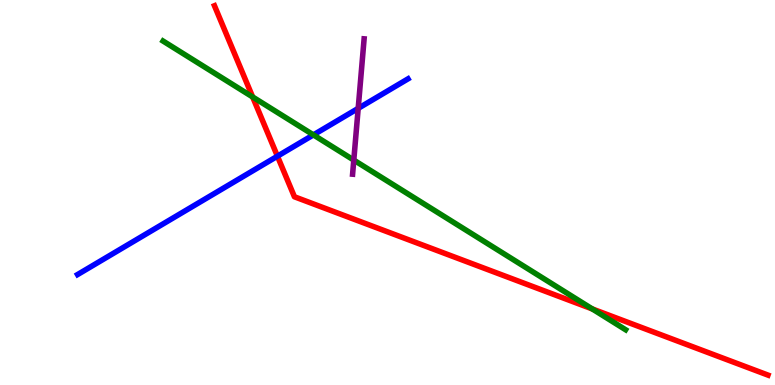[{'lines': ['blue', 'red'], 'intersections': [{'x': 3.58, 'y': 5.94}]}, {'lines': ['green', 'red'], 'intersections': [{'x': 3.26, 'y': 7.48}, {'x': 7.64, 'y': 1.98}]}, {'lines': ['purple', 'red'], 'intersections': []}, {'lines': ['blue', 'green'], 'intersections': [{'x': 4.04, 'y': 6.5}]}, {'lines': ['blue', 'purple'], 'intersections': [{'x': 4.62, 'y': 7.19}]}, {'lines': ['green', 'purple'], 'intersections': [{'x': 4.57, 'y': 5.84}]}]